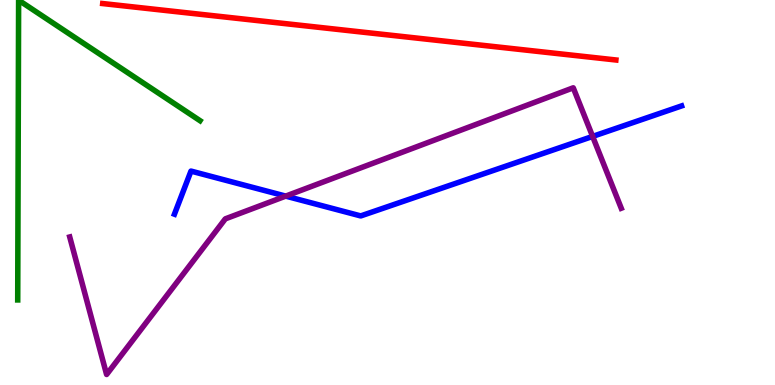[{'lines': ['blue', 'red'], 'intersections': []}, {'lines': ['green', 'red'], 'intersections': []}, {'lines': ['purple', 'red'], 'intersections': []}, {'lines': ['blue', 'green'], 'intersections': []}, {'lines': ['blue', 'purple'], 'intersections': [{'x': 3.69, 'y': 4.91}, {'x': 7.65, 'y': 6.46}]}, {'lines': ['green', 'purple'], 'intersections': []}]